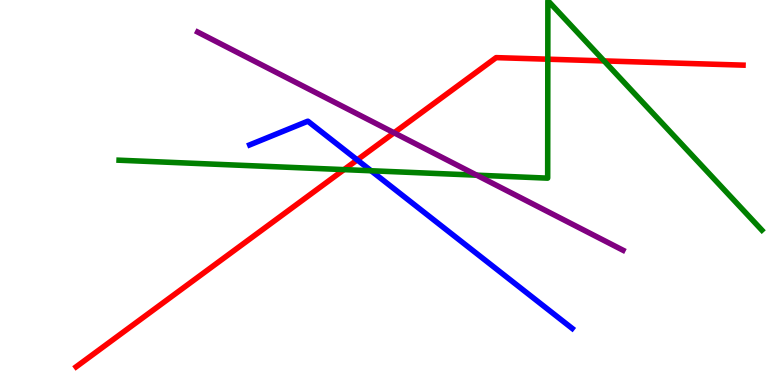[{'lines': ['blue', 'red'], 'intersections': [{'x': 4.61, 'y': 5.85}]}, {'lines': ['green', 'red'], 'intersections': [{'x': 4.44, 'y': 5.59}, {'x': 7.07, 'y': 8.46}, {'x': 7.79, 'y': 8.42}]}, {'lines': ['purple', 'red'], 'intersections': [{'x': 5.08, 'y': 6.55}]}, {'lines': ['blue', 'green'], 'intersections': [{'x': 4.79, 'y': 5.56}]}, {'lines': ['blue', 'purple'], 'intersections': []}, {'lines': ['green', 'purple'], 'intersections': [{'x': 6.15, 'y': 5.45}]}]